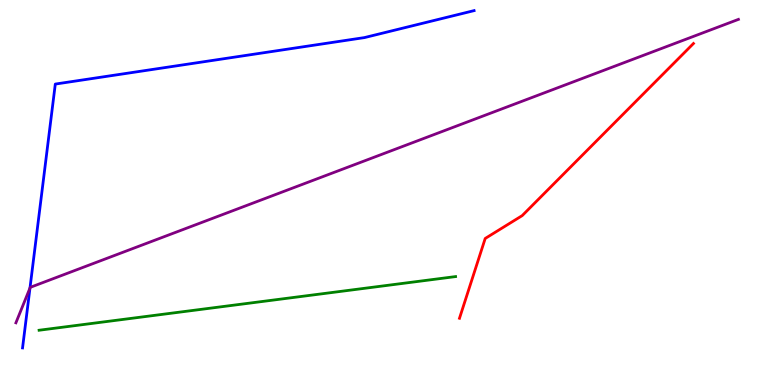[{'lines': ['blue', 'red'], 'intersections': []}, {'lines': ['green', 'red'], 'intersections': []}, {'lines': ['purple', 'red'], 'intersections': []}, {'lines': ['blue', 'green'], 'intersections': []}, {'lines': ['blue', 'purple'], 'intersections': [{'x': 0.387, 'y': 2.52}]}, {'lines': ['green', 'purple'], 'intersections': []}]